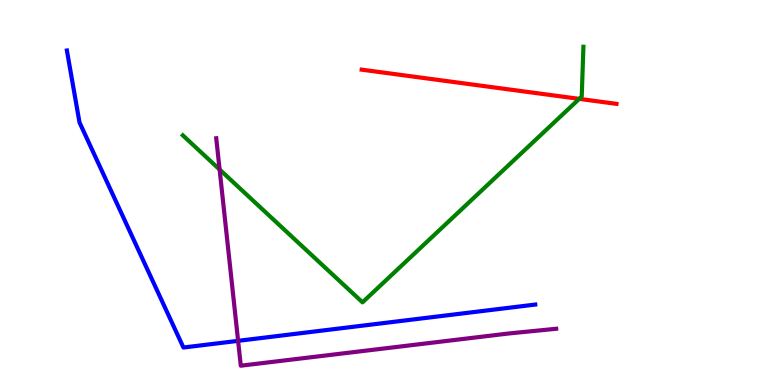[{'lines': ['blue', 'red'], 'intersections': []}, {'lines': ['green', 'red'], 'intersections': [{'x': 7.47, 'y': 7.43}]}, {'lines': ['purple', 'red'], 'intersections': []}, {'lines': ['blue', 'green'], 'intersections': []}, {'lines': ['blue', 'purple'], 'intersections': [{'x': 3.07, 'y': 1.15}]}, {'lines': ['green', 'purple'], 'intersections': [{'x': 2.83, 'y': 5.6}]}]